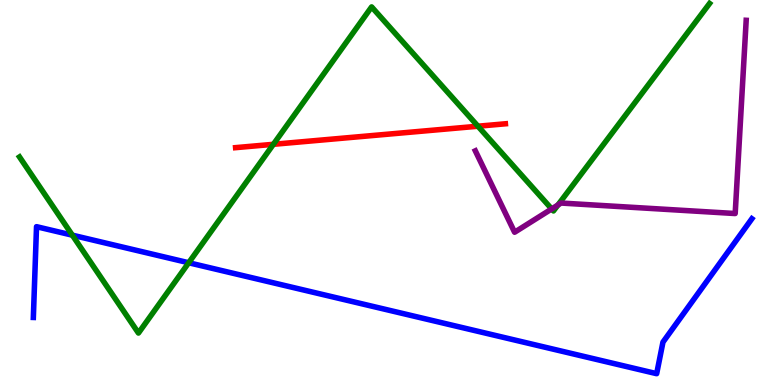[{'lines': ['blue', 'red'], 'intersections': []}, {'lines': ['green', 'red'], 'intersections': [{'x': 3.53, 'y': 6.25}, {'x': 6.17, 'y': 6.72}]}, {'lines': ['purple', 'red'], 'intersections': []}, {'lines': ['blue', 'green'], 'intersections': [{'x': 0.933, 'y': 3.89}, {'x': 2.43, 'y': 3.18}]}, {'lines': ['blue', 'purple'], 'intersections': []}, {'lines': ['green', 'purple'], 'intersections': [{'x': 7.12, 'y': 4.57}, {'x': 7.2, 'y': 4.68}]}]